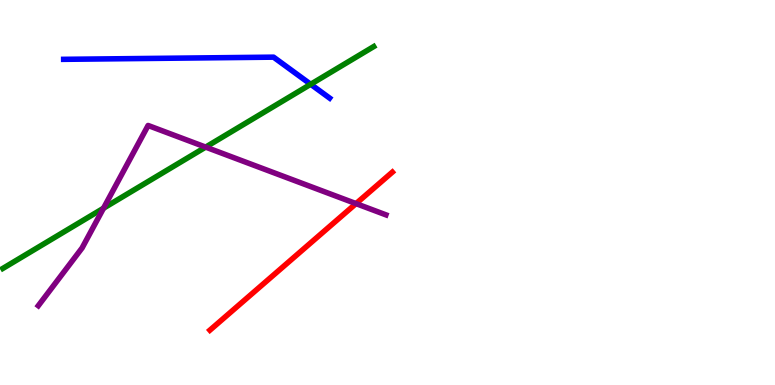[{'lines': ['blue', 'red'], 'intersections': []}, {'lines': ['green', 'red'], 'intersections': []}, {'lines': ['purple', 'red'], 'intersections': [{'x': 4.59, 'y': 4.71}]}, {'lines': ['blue', 'green'], 'intersections': [{'x': 4.01, 'y': 7.81}]}, {'lines': ['blue', 'purple'], 'intersections': []}, {'lines': ['green', 'purple'], 'intersections': [{'x': 1.34, 'y': 4.59}, {'x': 2.65, 'y': 6.18}]}]